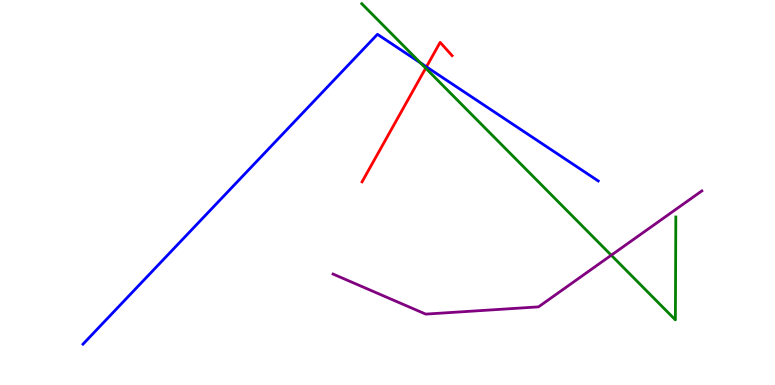[{'lines': ['blue', 'red'], 'intersections': [{'x': 5.5, 'y': 8.26}]}, {'lines': ['green', 'red'], 'intersections': [{'x': 5.49, 'y': 8.23}]}, {'lines': ['purple', 'red'], 'intersections': []}, {'lines': ['blue', 'green'], 'intersections': [{'x': 5.42, 'y': 8.37}]}, {'lines': ['blue', 'purple'], 'intersections': []}, {'lines': ['green', 'purple'], 'intersections': [{'x': 7.89, 'y': 3.37}]}]